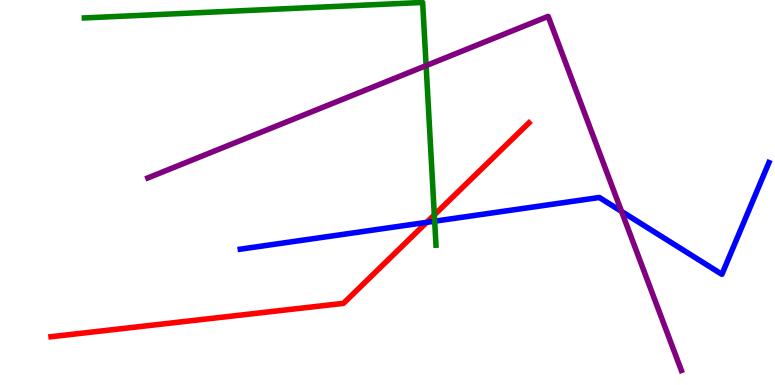[{'lines': ['blue', 'red'], 'intersections': [{'x': 5.51, 'y': 4.22}]}, {'lines': ['green', 'red'], 'intersections': [{'x': 5.6, 'y': 4.42}]}, {'lines': ['purple', 'red'], 'intersections': []}, {'lines': ['blue', 'green'], 'intersections': [{'x': 5.61, 'y': 4.25}]}, {'lines': ['blue', 'purple'], 'intersections': [{'x': 8.02, 'y': 4.51}]}, {'lines': ['green', 'purple'], 'intersections': [{'x': 5.5, 'y': 8.3}]}]